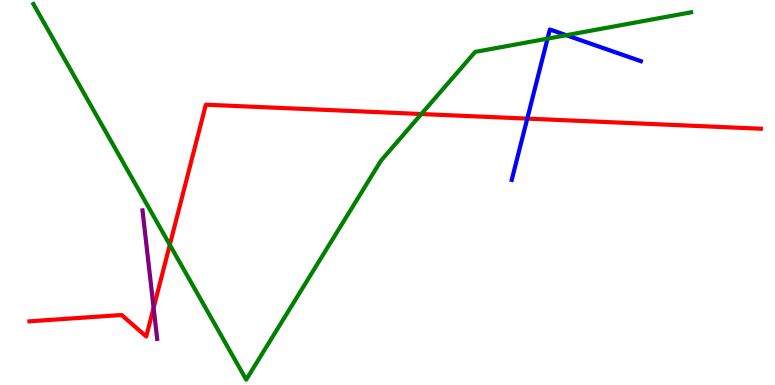[{'lines': ['blue', 'red'], 'intersections': [{'x': 6.8, 'y': 6.92}]}, {'lines': ['green', 'red'], 'intersections': [{'x': 2.19, 'y': 3.64}, {'x': 5.44, 'y': 7.04}]}, {'lines': ['purple', 'red'], 'intersections': [{'x': 1.98, 'y': 2.01}]}, {'lines': ['blue', 'green'], 'intersections': [{'x': 7.07, 'y': 9.0}, {'x': 7.31, 'y': 9.09}]}, {'lines': ['blue', 'purple'], 'intersections': []}, {'lines': ['green', 'purple'], 'intersections': []}]